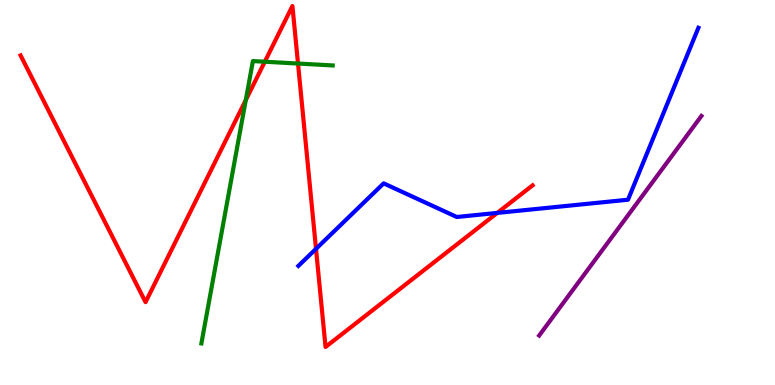[{'lines': ['blue', 'red'], 'intersections': [{'x': 4.08, 'y': 3.54}, {'x': 6.42, 'y': 4.47}]}, {'lines': ['green', 'red'], 'intersections': [{'x': 3.17, 'y': 7.4}, {'x': 3.42, 'y': 8.4}, {'x': 3.85, 'y': 8.35}]}, {'lines': ['purple', 'red'], 'intersections': []}, {'lines': ['blue', 'green'], 'intersections': []}, {'lines': ['blue', 'purple'], 'intersections': []}, {'lines': ['green', 'purple'], 'intersections': []}]